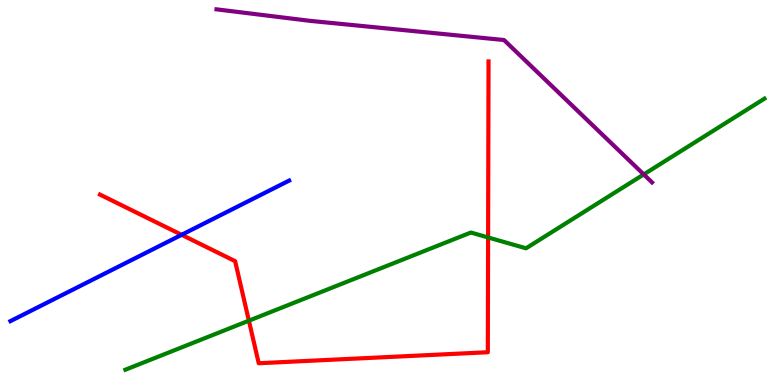[{'lines': ['blue', 'red'], 'intersections': [{'x': 2.34, 'y': 3.9}]}, {'lines': ['green', 'red'], 'intersections': [{'x': 3.21, 'y': 1.67}, {'x': 6.3, 'y': 3.83}]}, {'lines': ['purple', 'red'], 'intersections': []}, {'lines': ['blue', 'green'], 'intersections': []}, {'lines': ['blue', 'purple'], 'intersections': []}, {'lines': ['green', 'purple'], 'intersections': [{'x': 8.31, 'y': 5.47}]}]